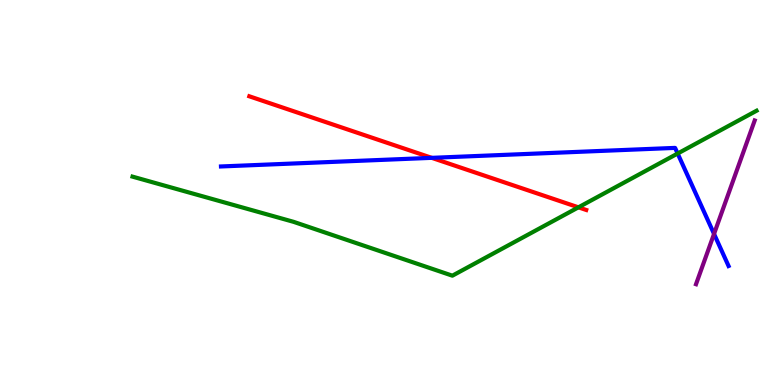[{'lines': ['blue', 'red'], 'intersections': [{'x': 5.57, 'y': 5.9}]}, {'lines': ['green', 'red'], 'intersections': [{'x': 7.46, 'y': 4.61}]}, {'lines': ['purple', 'red'], 'intersections': []}, {'lines': ['blue', 'green'], 'intersections': [{'x': 8.74, 'y': 6.01}]}, {'lines': ['blue', 'purple'], 'intersections': [{'x': 9.21, 'y': 3.92}]}, {'lines': ['green', 'purple'], 'intersections': []}]